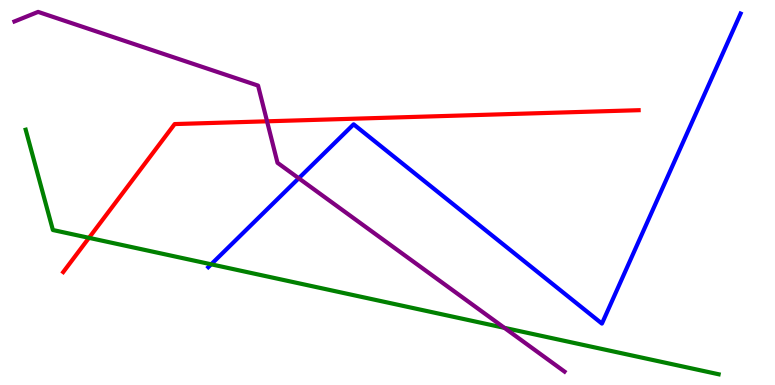[{'lines': ['blue', 'red'], 'intersections': []}, {'lines': ['green', 'red'], 'intersections': [{'x': 1.15, 'y': 3.82}]}, {'lines': ['purple', 'red'], 'intersections': [{'x': 3.45, 'y': 6.85}]}, {'lines': ['blue', 'green'], 'intersections': [{'x': 2.72, 'y': 3.13}]}, {'lines': ['blue', 'purple'], 'intersections': [{'x': 3.85, 'y': 5.37}]}, {'lines': ['green', 'purple'], 'intersections': [{'x': 6.51, 'y': 1.48}]}]